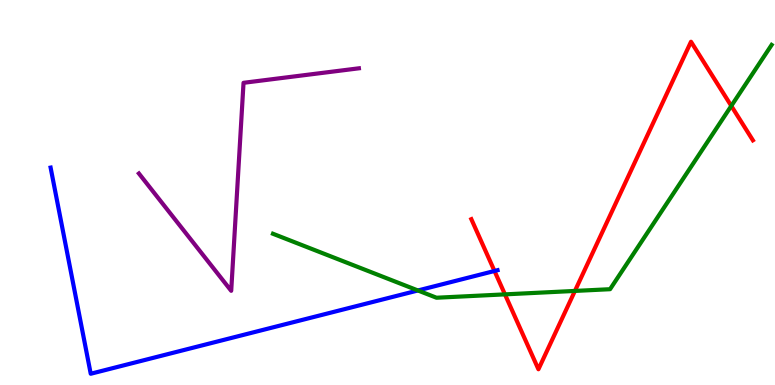[{'lines': ['blue', 'red'], 'intersections': [{'x': 6.38, 'y': 2.96}]}, {'lines': ['green', 'red'], 'intersections': [{'x': 6.52, 'y': 2.35}, {'x': 7.42, 'y': 2.44}, {'x': 9.44, 'y': 7.25}]}, {'lines': ['purple', 'red'], 'intersections': []}, {'lines': ['blue', 'green'], 'intersections': [{'x': 5.39, 'y': 2.46}]}, {'lines': ['blue', 'purple'], 'intersections': []}, {'lines': ['green', 'purple'], 'intersections': []}]